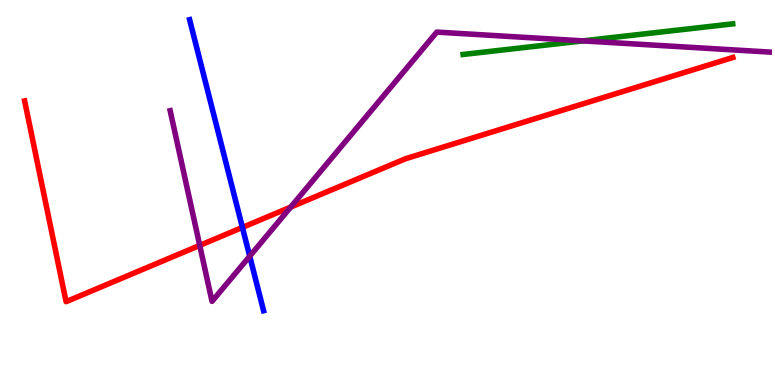[{'lines': ['blue', 'red'], 'intersections': [{'x': 3.13, 'y': 4.09}]}, {'lines': ['green', 'red'], 'intersections': []}, {'lines': ['purple', 'red'], 'intersections': [{'x': 2.58, 'y': 3.63}, {'x': 3.75, 'y': 4.62}]}, {'lines': ['blue', 'green'], 'intersections': []}, {'lines': ['blue', 'purple'], 'intersections': [{'x': 3.22, 'y': 3.35}]}, {'lines': ['green', 'purple'], 'intersections': [{'x': 7.52, 'y': 8.94}]}]